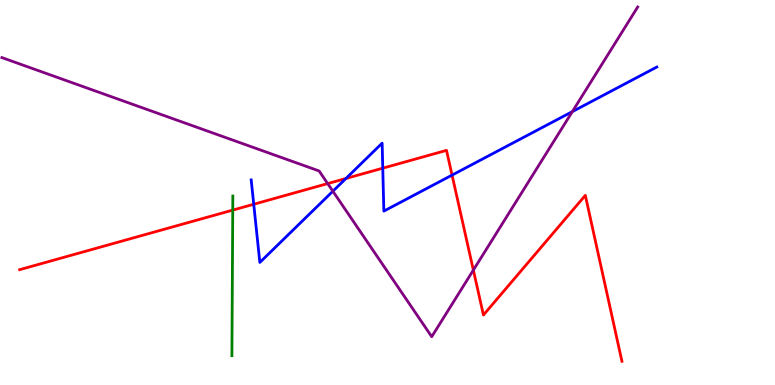[{'lines': ['blue', 'red'], 'intersections': [{'x': 3.27, 'y': 4.69}, {'x': 4.46, 'y': 5.36}, {'x': 4.94, 'y': 5.63}, {'x': 5.83, 'y': 5.45}]}, {'lines': ['green', 'red'], 'intersections': [{'x': 3.0, 'y': 4.54}]}, {'lines': ['purple', 'red'], 'intersections': [{'x': 4.23, 'y': 5.23}, {'x': 6.11, 'y': 2.99}]}, {'lines': ['blue', 'green'], 'intersections': []}, {'lines': ['blue', 'purple'], 'intersections': [{'x': 4.3, 'y': 5.03}, {'x': 7.39, 'y': 7.1}]}, {'lines': ['green', 'purple'], 'intersections': []}]